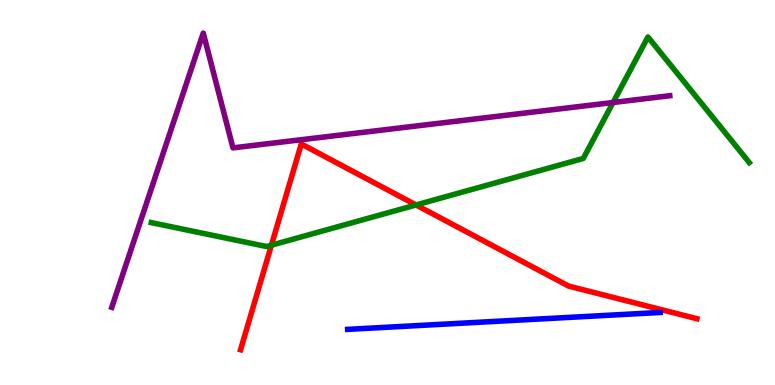[{'lines': ['blue', 'red'], 'intersections': []}, {'lines': ['green', 'red'], 'intersections': [{'x': 3.5, 'y': 3.63}, {'x': 5.37, 'y': 4.68}]}, {'lines': ['purple', 'red'], 'intersections': []}, {'lines': ['blue', 'green'], 'intersections': []}, {'lines': ['blue', 'purple'], 'intersections': []}, {'lines': ['green', 'purple'], 'intersections': [{'x': 7.91, 'y': 7.34}]}]